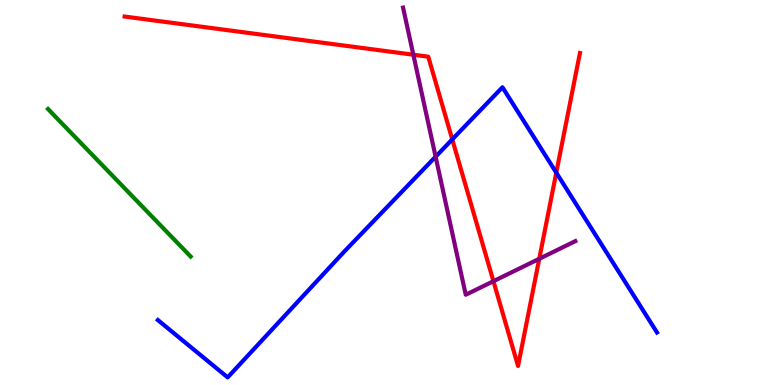[{'lines': ['blue', 'red'], 'intersections': [{'x': 5.84, 'y': 6.38}, {'x': 7.18, 'y': 5.51}]}, {'lines': ['green', 'red'], 'intersections': []}, {'lines': ['purple', 'red'], 'intersections': [{'x': 5.33, 'y': 8.58}, {'x': 6.37, 'y': 2.7}, {'x': 6.96, 'y': 3.28}]}, {'lines': ['blue', 'green'], 'intersections': []}, {'lines': ['blue', 'purple'], 'intersections': [{'x': 5.62, 'y': 5.93}]}, {'lines': ['green', 'purple'], 'intersections': []}]